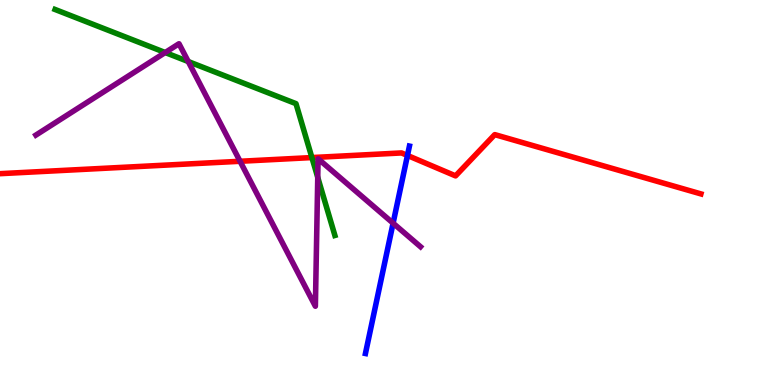[{'lines': ['blue', 'red'], 'intersections': [{'x': 5.26, 'y': 5.96}]}, {'lines': ['green', 'red'], 'intersections': [{'x': 4.02, 'y': 5.91}]}, {'lines': ['purple', 'red'], 'intersections': [{'x': 3.1, 'y': 5.81}]}, {'lines': ['blue', 'green'], 'intersections': []}, {'lines': ['blue', 'purple'], 'intersections': [{'x': 5.07, 'y': 4.2}]}, {'lines': ['green', 'purple'], 'intersections': [{'x': 2.13, 'y': 8.64}, {'x': 2.43, 'y': 8.4}, {'x': 4.1, 'y': 5.39}]}]